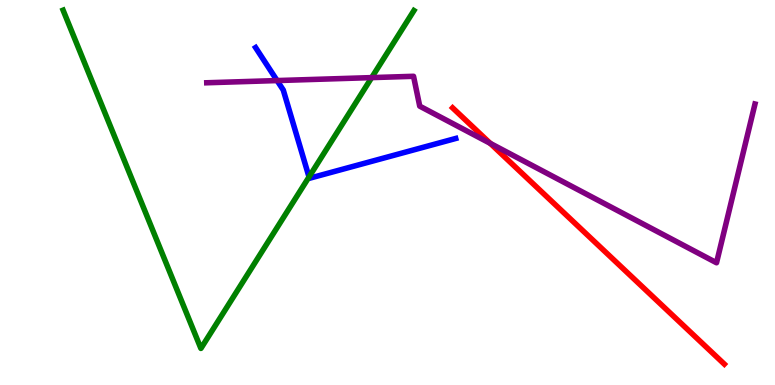[{'lines': ['blue', 'red'], 'intersections': []}, {'lines': ['green', 'red'], 'intersections': []}, {'lines': ['purple', 'red'], 'intersections': [{'x': 6.33, 'y': 6.28}]}, {'lines': ['blue', 'green'], 'intersections': [{'x': 3.99, 'y': 5.4}]}, {'lines': ['blue', 'purple'], 'intersections': [{'x': 3.58, 'y': 7.91}]}, {'lines': ['green', 'purple'], 'intersections': [{'x': 4.8, 'y': 7.98}]}]